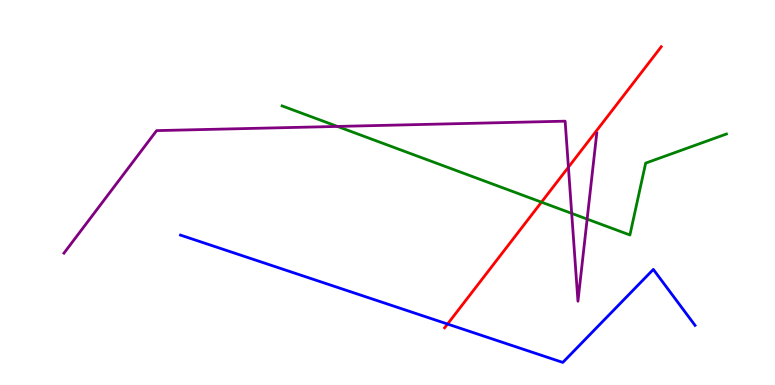[{'lines': ['blue', 'red'], 'intersections': [{'x': 5.77, 'y': 1.58}]}, {'lines': ['green', 'red'], 'intersections': [{'x': 6.99, 'y': 4.75}]}, {'lines': ['purple', 'red'], 'intersections': [{'x': 7.33, 'y': 5.66}]}, {'lines': ['blue', 'green'], 'intersections': []}, {'lines': ['blue', 'purple'], 'intersections': []}, {'lines': ['green', 'purple'], 'intersections': [{'x': 4.35, 'y': 6.72}, {'x': 7.38, 'y': 4.46}, {'x': 7.58, 'y': 4.31}]}]